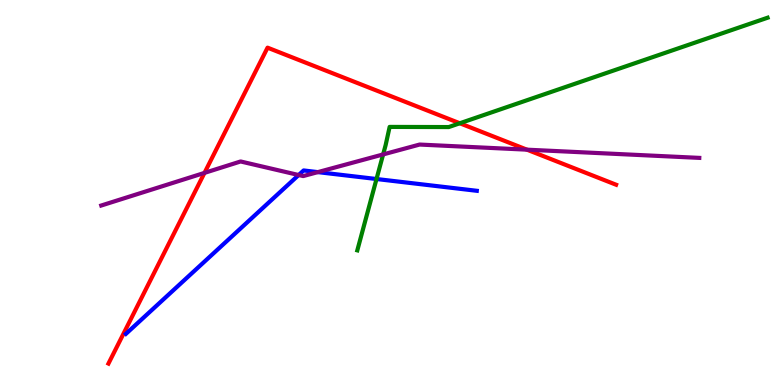[{'lines': ['blue', 'red'], 'intersections': []}, {'lines': ['green', 'red'], 'intersections': [{'x': 5.93, 'y': 6.8}]}, {'lines': ['purple', 'red'], 'intersections': [{'x': 2.64, 'y': 5.51}, {'x': 6.8, 'y': 6.11}]}, {'lines': ['blue', 'green'], 'intersections': [{'x': 4.86, 'y': 5.35}]}, {'lines': ['blue', 'purple'], 'intersections': [{'x': 3.85, 'y': 5.45}, {'x': 4.1, 'y': 5.53}]}, {'lines': ['green', 'purple'], 'intersections': [{'x': 4.94, 'y': 5.99}]}]